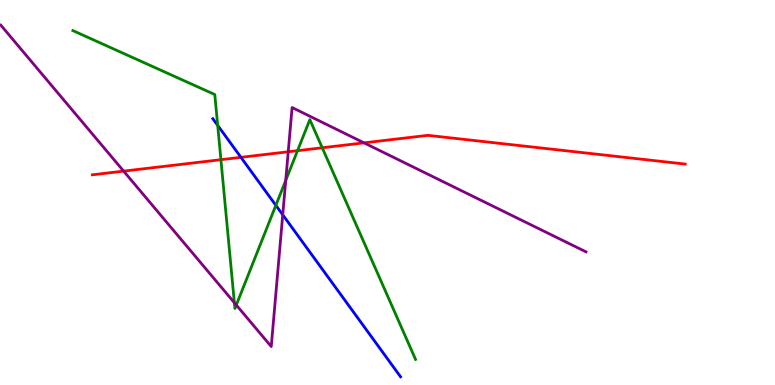[{'lines': ['blue', 'red'], 'intersections': [{'x': 3.11, 'y': 5.91}]}, {'lines': ['green', 'red'], 'intersections': [{'x': 2.85, 'y': 5.85}, {'x': 3.84, 'y': 6.09}, {'x': 4.16, 'y': 6.16}]}, {'lines': ['purple', 'red'], 'intersections': [{'x': 1.6, 'y': 5.56}, {'x': 3.72, 'y': 6.06}, {'x': 4.7, 'y': 6.29}]}, {'lines': ['blue', 'green'], 'intersections': [{'x': 2.81, 'y': 6.74}, {'x': 3.56, 'y': 4.67}]}, {'lines': ['blue', 'purple'], 'intersections': [{'x': 3.65, 'y': 4.42}]}, {'lines': ['green', 'purple'], 'intersections': [{'x': 3.02, 'y': 2.14}, {'x': 3.05, 'y': 2.08}, {'x': 3.69, 'y': 5.31}]}]